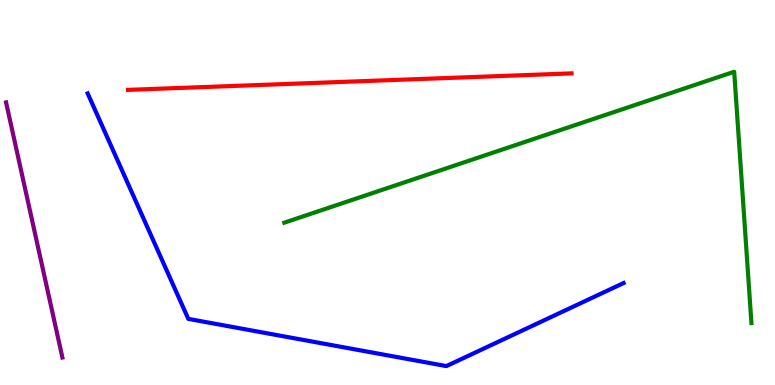[{'lines': ['blue', 'red'], 'intersections': []}, {'lines': ['green', 'red'], 'intersections': []}, {'lines': ['purple', 'red'], 'intersections': []}, {'lines': ['blue', 'green'], 'intersections': []}, {'lines': ['blue', 'purple'], 'intersections': []}, {'lines': ['green', 'purple'], 'intersections': []}]